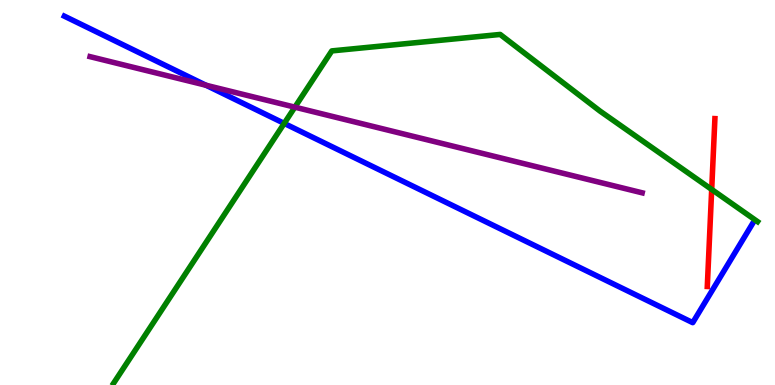[{'lines': ['blue', 'red'], 'intersections': []}, {'lines': ['green', 'red'], 'intersections': [{'x': 9.18, 'y': 5.08}]}, {'lines': ['purple', 'red'], 'intersections': []}, {'lines': ['blue', 'green'], 'intersections': [{'x': 3.67, 'y': 6.79}]}, {'lines': ['blue', 'purple'], 'intersections': [{'x': 2.66, 'y': 7.79}]}, {'lines': ['green', 'purple'], 'intersections': [{'x': 3.8, 'y': 7.22}]}]